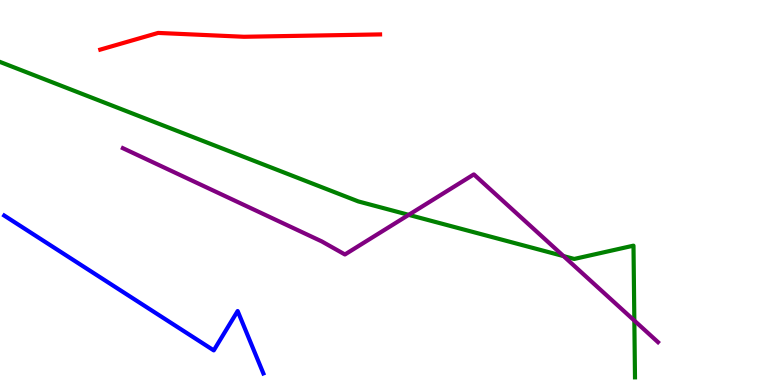[{'lines': ['blue', 'red'], 'intersections': []}, {'lines': ['green', 'red'], 'intersections': []}, {'lines': ['purple', 'red'], 'intersections': []}, {'lines': ['blue', 'green'], 'intersections': []}, {'lines': ['blue', 'purple'], 'intersections': []}, {'lines': ['green', 'purple'], 'intersections': [{'x': 5.27, 'y': 4.42}, {'x': 7.27, 'y': 3.35}, {'x': 8.19, 'y': 1.67}]}]